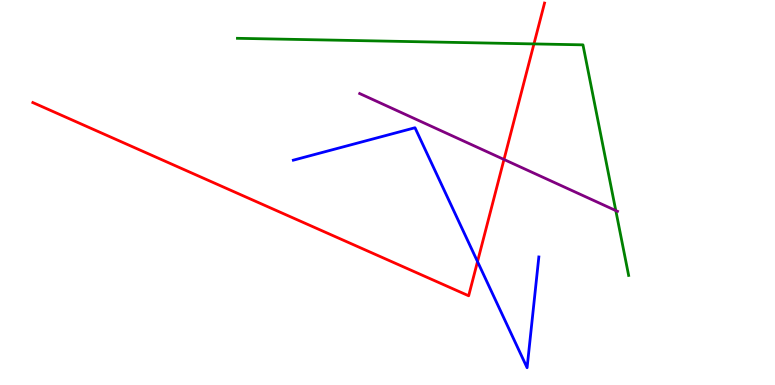[{'lines': ['blue', 'red'], 'intersections': [{'x': 6.16, 'y': 3.21}]}, {'lines': ['green', 'red'], 'intersections': [{'x': 6.89, 'y': 8.86}]}, {'lines': ['purple', 'red'], 'intersections': [{'x': 6.5, 'y': 5.86}]}, {'lines': ['blue', 'green'], 'intersections': []}, {'lines': ['blue', 'purple'], 'intersections': []}, {'lines': ['green', 'purple'], 'intersections': [{'x': 7.95, 'y': 4.53}]}]